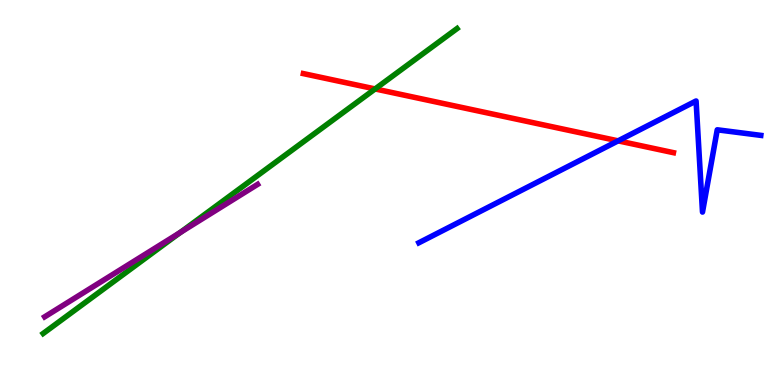[{'lines': ['blue', 'red'], 'intersections': [{'x': 7.98, 'y': 6.34}]}, {'lines': ['green', 'red'], 'intersections': [{'x': 4.84, 'y': 7.69}]}, {'lines': ['purple', 'red'], 'intersections': []}, {'lines': ['blue', 'green'], 'intersections': []}, {'lines': ['blue', 'purple'], 'intersections': []}, {'lines': ['green', 'purple'], 'intersections': [{'x': 2.33, 'y': 3.96}]}]